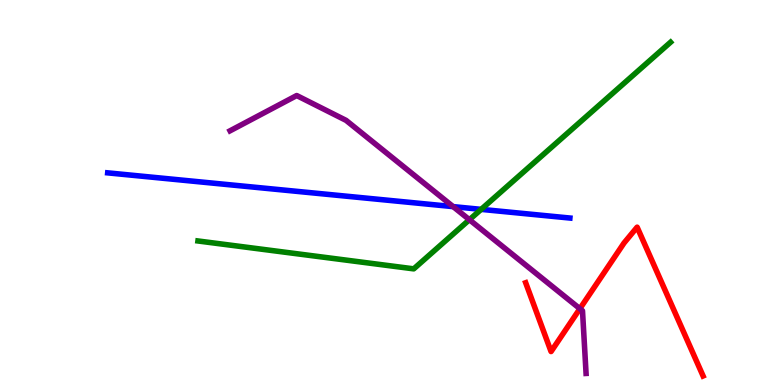[{'lines': ['blue', 'red'], 'intersections': []}, {'lines': ['green', 'red'], 'intersections': []}, {'lines': ['purple', 'red'], 'intersections': [{'x': 7.48, 'y': 1.98}]}, {'lines': ['blue', 'green'], 'intersections': [{'x': 6.21, 'y': 4.56}]}, {'lines': ['blue', 'purple'], 'intersections': [{'x': 5.85, 'y': 4.63}]}, {'lines': ['green', 'purple'], 'intersections': [{'x': 6.06, 'y': 4.29}]}]